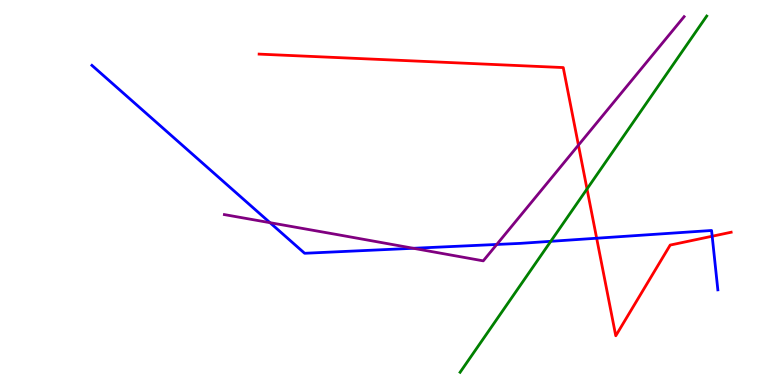[{'lines': ['blue', 'red'], 'intersections': [{'x': 7.7, 'y': 3.81}, {'x': 9.19, 'y': 3.86}]}, {'lines': ['green', 'red'], 'intersections': [{'x': 7.57, 'y': 5.09}]}, {'lines': ['purple', 'red'], 'intersections': [{'x': 7.46, 'y': 6.23}]}, {'lines': ['blue', 'green'], 'intersections': [{'x': 7.11, 'y': 3.73}]}, {'lines': ['blue', 'purple'], 'intersections': [{'x': 3.48, 'y': 4.22}, {'x': 5.33, 'y': 3.55}, {'x': 6.41, 'y': 3.65}]}, {'lines': ['green', 'purple'], 'intersections': []}]